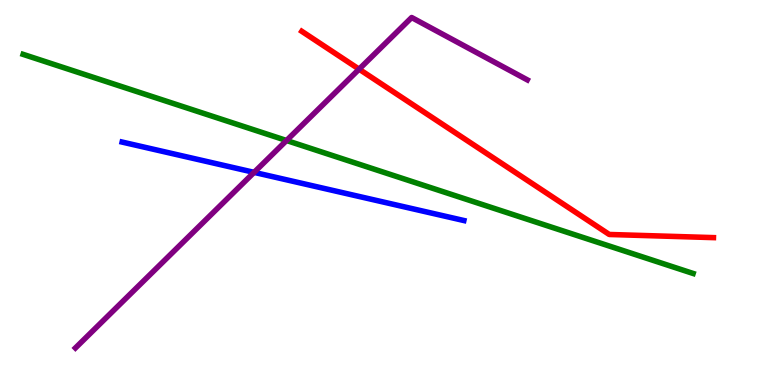[{'lines': ['blue', 'red'], 'intersections': []}, {'lines': ['green', 'red'], 'intersections': []}, {'lines': ['purple', 'red'], 'intersections': [{'x': 4.63, 'y': 8.2}]}, {'lines': ['blue', 'green'], 'intersections': []}, {'lines': ['blue', 'purple'], 'intersections': [{'x': 3.28, 'y': 5.52}]}, {'lines': ['green', 'purple'], 'intersections': [{'x': 3.7, 'y': 6.35}]}]